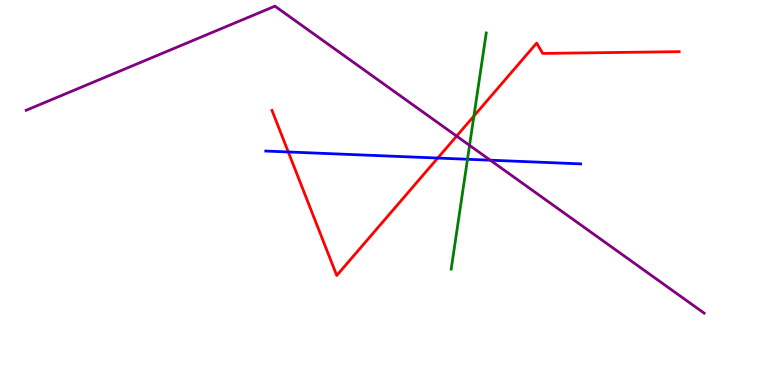[{'lines': ['blue', 'red'], 'intersections': [{'x': 3.72, 'y': 6.05}, {'x': 5.65, 'y': 5.89}]}, {'lines': ['green', 'red'], 'intersections': [{'x': 6.11, 'y': 6.99}]}, {'lines': ['purple', 'red'], 'intersections': [{'x': 5.89, 'y': 6.46}]}, {'lines': ['blue', 'green'], 'intersections': [{'x': 6.03, 'y': 5.86}]}, {'lines': ['blue', 'purple'], 'intersections': [{'x': 6.33, 'y': 5.84}]}, {'lines': ['green', 'purple'], 'intersections': [{'x': 6.06, 'y': 6.22}]}]